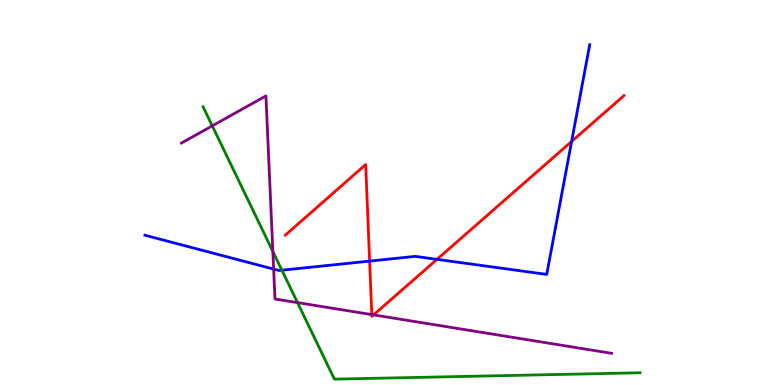[{'lines': ['blue', 'red'], 'intersections': [{'x': 4.77, 'y': 3.22}, {'x': 5.64, 'y': 3.26}, {'x': 7.38, 'y': 6.33}]}, {'lines': ['green', 'red'], 'intersections': []}, {'lines': ['purple', 'red'], 'intersections': [{'x': 4.8, 'y': 1.83}, {'x': 4.82, 'y': 1.82}]}, {'lines': ['blue', 'green'], 'intersections': [{'x': 3.64, 'y': 2.98}]}, {'lines': ['blue', 'purple'], 'intersections': [{'x': 3.53, 'y': 3.01}]}, {'lines': ['green', 'purple'], 'intersections': [{'x': 2.74, 'y': 6.73}, {'x': 3.52, 'y': 3.47}, {'x': 3.84, 'y': 2.14}]}]